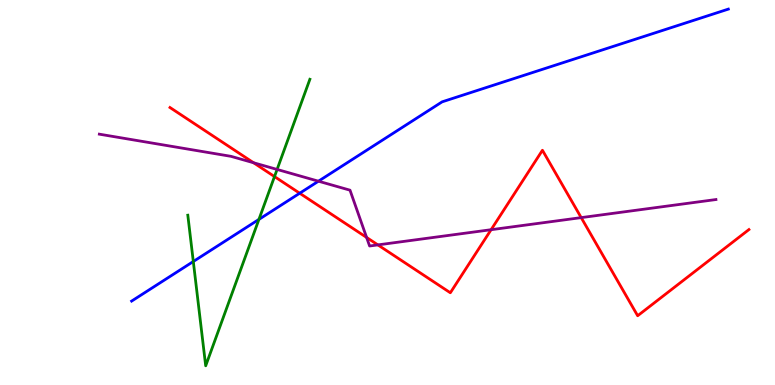[{'lines': ['blue', 'red'], 'intersections': [{'x': 3.87, 'y': 4.98}]}, {'lines': ['green', 'red'], 'intersections': [{'x': 3.54, 'y': 5.41}]}, {'lines': ['purple', 'red'], 'intersections': [{'x': 3.27, 'y': 5.77}, {'x': 4.73, 'y': 3.83}, {'x': 4.88, 'y': 3.64}, {'x': 6.34, 'y': 4.03}, {'x': 7.5, 'y': 4.35}]}, {'lines': ['blue', 'green'], 'intersections': [{'x': 2.49, 'y': 3.21}, {'x': 3.34, 'y': 4.3}]}, {'lines': ['blue', 'purple'], 'intersections': [{'x': 4.11, 'y': 5.29}]}, {'lines': ['green', 'purple'], 'intersections': [{'x': 3.58, 'y': 5.6}]}]